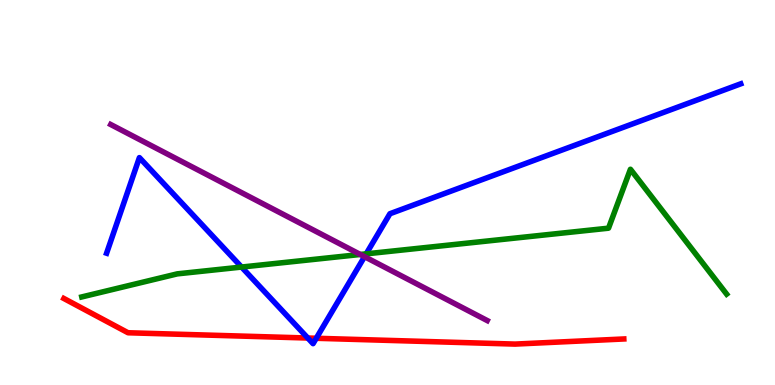[{'lines': ['blue', 'red'], 'intersections': [{'x': 3.97, 'y': 1.22}, {'x': 4.08, 'y': 1.21}]}, {'lines': ['green', 'red'], 'intersections': []}, {'lines': ['purple', 'red'], 'intersections': []}, {'lines': ['blue', 'green'], 'intersections': [{'x': 3.12, 'y': 3.06}, {'x': 4.73, 'y': 3.41}]}, {'lines': ['blue', 'purple'], 'intersections': [{'x': 4.7, 'y': 3.33}]}, {'lines': ['green', 'purple'], 'intersections': [{'x': 4.65, 'y': 3.39}]}]